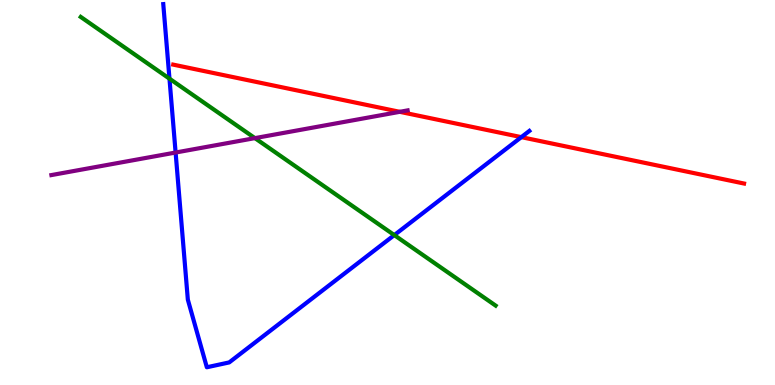[{'lines': ['blue', 'red'], 'intersections': [{'x': 6.73, 'y': 6.44}]}, {'lines': ['green', 'red'], 'intersections': []}, {'lines': ['purple', 'red'], 'intersections': [{'x': 5.16, 'y': 7.1}]}, {'lines': ['blue', 'green'], 'intersections': [{'x': 2.19, 'y': 7.96}, {'x': 5.09, 'y': 3.89}]}, {'lines': ['blue', 'purple'], 'intersections': [{'x': 2.27, 'y': 6.04}]}, {'lines': ['green', 'purple'], 'intersections': [{'x': 3.29, 'y': 6.41}]}]